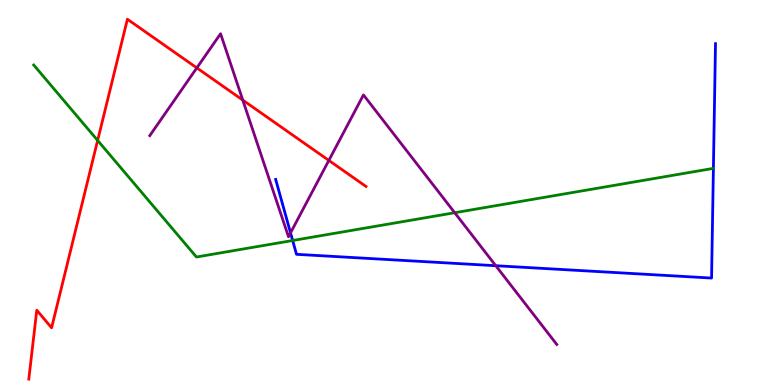[{'lines': ['blue', 'red'], 'intersections': []}, {'lines': ['green', 'red'], 'intersections': [{'x': 1.26, 'y': 6.35}]}, {'lines': ['purple', 'red'], 'intersections': [{'x': 2.54, 'y': 8.24}, {'x': 3.13, 'y': 7.4}, {'x': 4.24, 'y': 5.83}]}, {'lines': ['blue', 'green'], 'intersections': [{'x': 3.78, 'y': 3.75}]}, {'lines': ['blue', 'purple'], 'intersections': [{'x': 3.75, 'y': 3.95}, {'x': 6.4, 'y': 3.1}]}, {'lines': ['green', 'purple'], 'intersections': [{'x': 5.87, 'y': 4.47}]}]